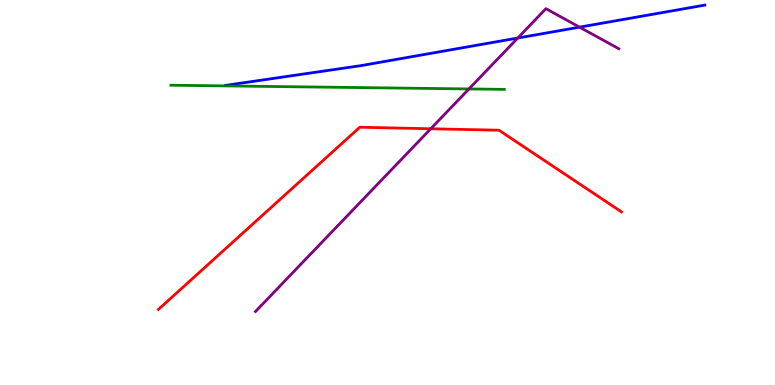[{'lines': ['blue', 'red'], 'intersections': []}, {'lines': ['green', 'red'], 'intersections': []}, {'lines': ['purple', 'red'], 'intersections': [{'x': 5.56, 'y': 6.66}]}, {'lines': ['blue', 'green'], 'intersections': []}, {'lines': ['blue', 'purple'], 'intersections': [{'x': 6.68, 'y': 9.01}, {'x': 7.48, 'y': 9.29}]}, {'lines': ['green', 'purple'], 'intersections': [{'x': 6.05, 'y': 7.69}]}]